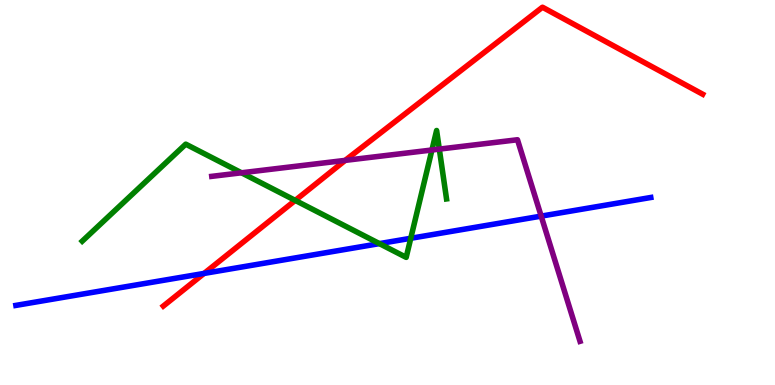[{'lines': ['blue', 'red'], 'intersections': [{'x': 2.63, 'y': 2.9}]}, {'lines': ['green', 'red'], 'intersections': [{'x': 3.81, 'y': 4.8}]}, {'lines': ['purple', 'red'], 'intersections': [{'x': 4.45, 'y': 5.83}]}, {'lines': ['blue', 'green'], 'intersections': [{'x': 4.9, 'y': 3.67}, {'x': 5.3, 'y': 3.81}]}, {'lines': ['blue', 'purple'], 'intersections': [{'x': 6.98, 'y': 4.39}]}, {'lines': ['green', 'purple'], 'intersections': [{'x': 3.12, 'y': 5.51}, {'x': 5.57, 'y': 6.1}, {'x': 5.67, 'y': 6.13}]}]